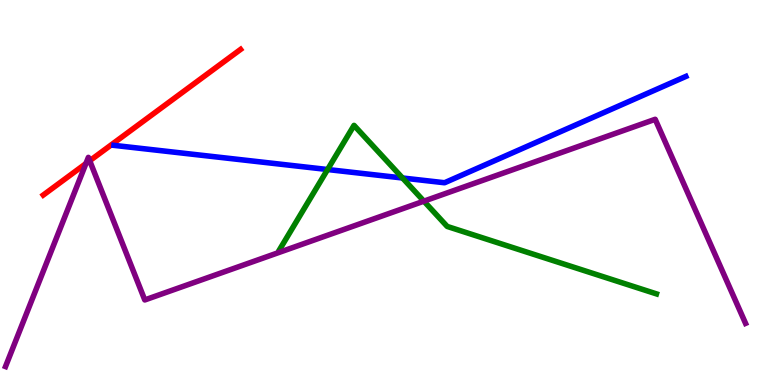[{'lines': ['blue', 'red'], 'intersections': []}, {'lines': ['green', 'red'], 'intersections': []}, {'lines': ['purple', 'red'], 'intersections': [{'x': 1.11, 'y': 5.75}, {'x': 1.16, 'y': 5.82}]}, {'lines': ['blue', 'green'], 'intersections': [{'x': 4.23, 'y': 5.6}, {'x': 5.19, 'y': 5.38}]}, {'lines': ['blue', 'purple'], 'intersections': []}, {'lines': ['green', 'purple'], 'intersections': [{'x': 5.47, 'y': 4.77}]}]